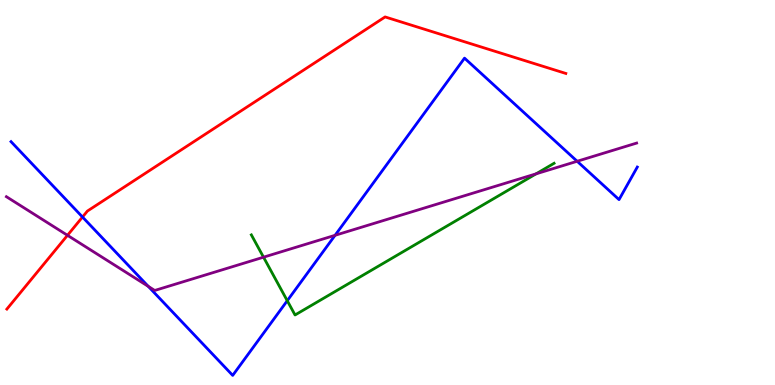[{'lines': ['blue', 'red'], 'intersections': [{'x': 1.06, 'y': 4.36}]}, {'lines': ['green', 'red'], 'intersections': []}, {'lines': ['purple', 'red'], 'intersections': [{'x': 0.871, 'y': 3.89}]}, {'lines': ['blue', 'green'], 'intersections': [{'x': 3.71, 'y': 2.19}]}, {'lines': ['blue', 'purple'], 'intersections': [{'x': 1.91, 'y': 2.56}, {'x': 4.32, 'y': 3.89}, {'x': 7.45, 'y': 5.81}]}, {'lines': ['green', 'purple'], 'intersections': [{'x': 3.4, 'y': 3.32}, {'x': 6.92, 'y': 5.48}]}]